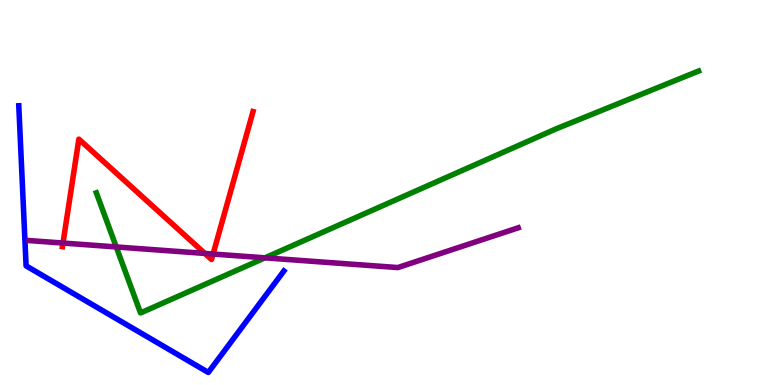[{'lines': ['blue', 'red'], 'intersections': []}, {'lines': ['green', 'red'], 'intersections': []}, {'lines': ['purple', 'red'], 'intersections': [{'x': 0.813, 'y': 3.69}, {'x': 2.64, 'y': 3.42}, {'x': 2.75, 'y': 3.4}]}, {'lines': ['blue', 'green'], 'intersections': []}, {'lines': ['blue', 'purple'], 'intersections': []}, {'lines': ['green', 'purple'], 'intersections': [{'x': 1.5, 'y': 3.59}, {'x': 3.42, 'y': 3.3}]}]